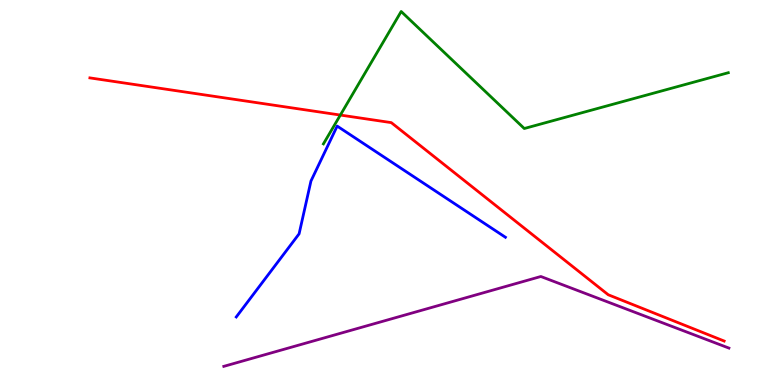[{'lines': ['blue', 'red'], 'intersections': []}, {'lines': ['green', 'red'], 'intersections': [{'x': 4.39, 'y': 7.01}]}, {'lines': ['purple', 'red'], 'intersections': []}, {'lines': ['blue', 'green'], 'intersections': []}, {'lines': ['blue', 'purple'], 'intersections': []}, {'lines': ['green', 'purple'], 'intersections': []}]